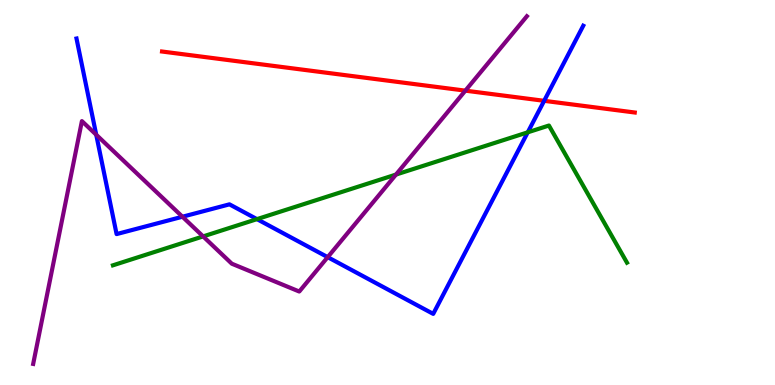[{'lines': ['blue', 'red'], 'intersections': [{'x': 7.02, 'y': 7.38}]}, {'lines': ['green', 'red'], 'intersections': []}, {'lines': ['purple', 'red'], 'intersections': [{'x': 6.0, 'y': 7.65}]}, {'lines': ['blue', 'green'], 'intersections': [{'x': 3.32, 'y': 4.31}, {'x': 6.81, 'y': 6.56}]}, {'lines': ['blue', 'purple'], 'intersections': [{'x': 1.24, 'y': 6.5}, {'x': 2.35, 'y': 4.37}, {'x': 4.23, 'y': 3.32}]}, {'lines': ['green', 'purple'], 'intersections': [{'x': 2.62, 'y': 3.86}, {'x': 5.11, 'y': 5.47}]}]